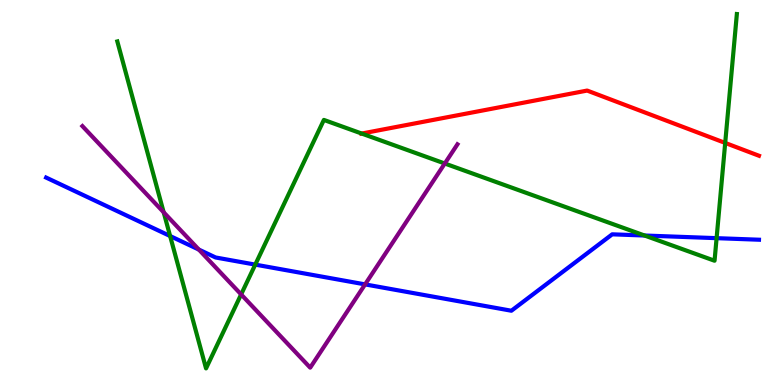[{'lines': ['blue', 'red'], 'intersections': []}, {'lines': ['green', 'red'], 'intersections': [{'x': 4.67, 'y': 6.53}, {'x': 9.36, 'y': 6.29}]}, {'lines': ['purple', 'red'], 'intersections': []}, {'lines': ['blue', 'green'], 'intersections': [{'x': 2.2, 'y': 3.87}, {'x': 3.29, 'y': 3.13}, {'x': 8.32, 'y': 3.88}, {'x': 9.25, 'y': 3.81}]}, {'lines': ['blue', 'purple'], 'intersections': [{'x': 2.57, 'y': 3.52}, {'x': 4.71, 'y': 2.61}]}, {'lines': ['green', 'purple'], 'intersections': [{'x': 2.11, 'y': 4.49}, {'x': 3.11, 'y': 2.35}, {'x': 5.74, 'y': 5.75}]}]